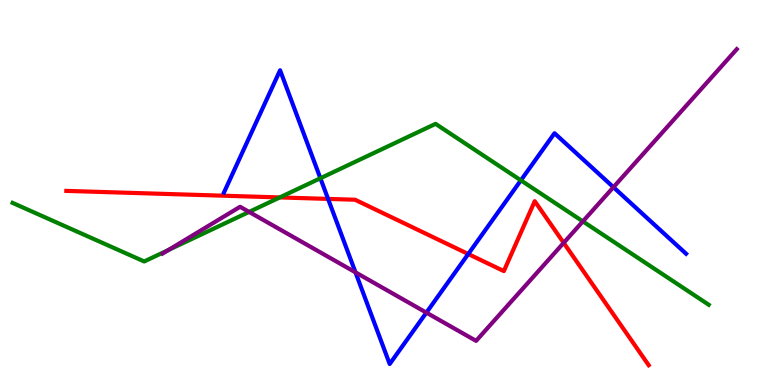[{'lines': ['blue', 'red'], 'intersections': [{'x': 4.23, 'y': 4.83}, {'x': 6.04, 'y': 3.4}]}, {'lines': ['green', 'red'], 'intersections': [{'x': 3.61, 'y': 4.87}]}, {'lines': ['purple', 'red'], 'intersections': [{'x': 7.27, 'y': 3.69}]}, {'lines': ['blue', 'green'], 'intersections': [{'x': 4.13, 'y': 5.37}, {'x': 6.72, 'y': 5.32}]}, {'lines': ['blue', 'purple'], 'intersections': [{'x': 4.59, 'y': 2.93}, {'x': 5.5, 'y': 1.88}, {'x': 7.92, 'y': 5.14}]}, {'lines': ['green', 'purple'], 'intersections': [{'x': 2.17, 'y': 3.51}, {'x': 3.21, 'y': 4.5}, {'x': 7.52, 'y': 4.25}]}]